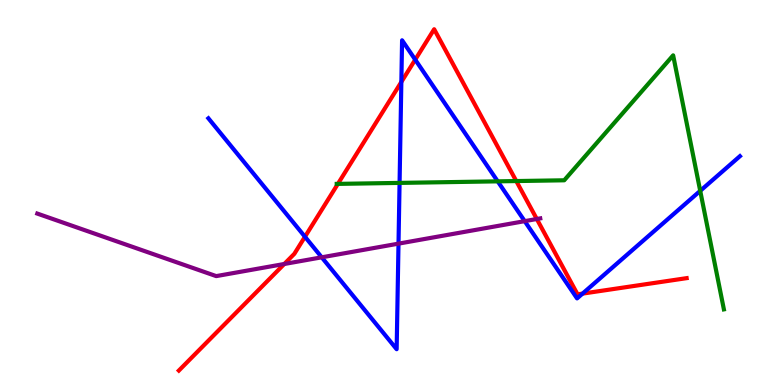[{'lines': ['blue', 'red'], 'intersections': [{'x': 3.93, 'y': 3.85}, {'x': 5.18, 'y': 7.87}, {'x': 5.36, 'y': 8.45}, {'x': 7.52, 'y': 2.37}]}, {'lines': ['green', 'red'], 'intersections': [{'x': 4.36, 'y': 5.22}, {'x': 6.66, 'y': 5.3}]}, {'lines': ['purple', 'red'], 'intersections': [{'x': 3.67, 'y': 3.14}, {'x': 6.93, 'y': 4.31}]}, {'lines': ['blue', 'green'], 'intersections': [{'x': 5.16, 'y': 5.25}, {'x': 6.42, 'y': 5.29}, {'x': 9.04, 'y': 5.04}]}, {'lines': ['blue', 'purple'], 'intersections': [{'x': 4.15, 'y': 3.32}, {'x': 5.14, 'y': 3.67}, {'x': 6.77, 'y': 4.26}]}, {'lines': ['green', 'purple'], 'intersections': []}]